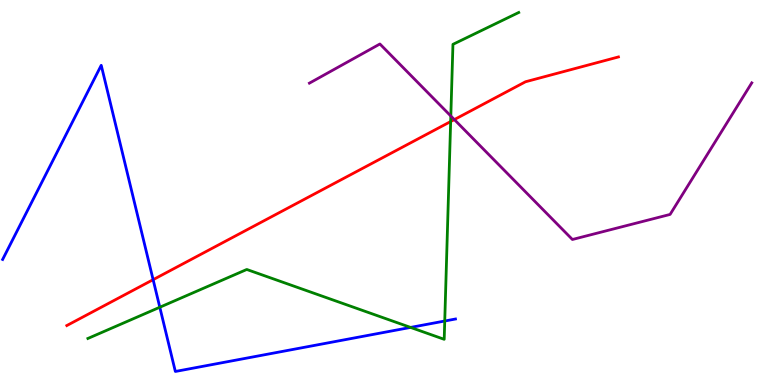[{'lines': ['blue', 'red'], 'intersections': [{'x': 1.98, 'y': 2.74}]}, {'lines': ['green', 'red'], 'intersections': [{'x': 5.81, 'y': 6.84}]}, {'lines': ['purple', 'red'], 'intersections': [{'x': 5.86, 'y': 6.89}]}, {'lines': ['blue', 'green'], 'intersections': [{'x': 2.06, 'y': 2.02}, {'x': 5.3, 'y': 1.5}, {'x': 5.74, 'y': 1.66}]}, {'lines': ['blue', 'purple'], 'intersections': []}, {'lines': ['green', 'purple'], 'intersections': [{'x': 5.82, 'y': 6.99}]}]